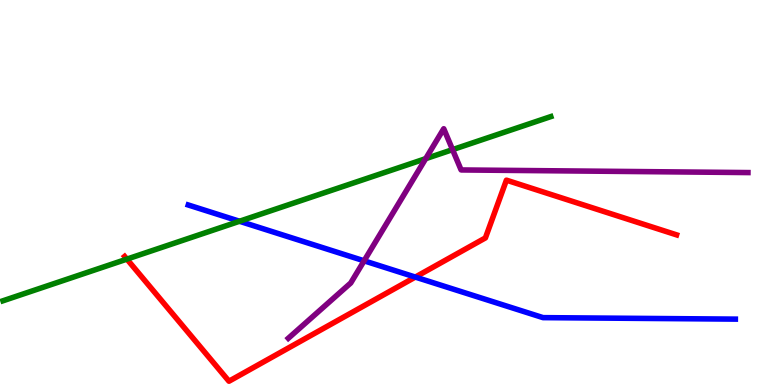[{'lines': ['blue', 'red'], 'intersections': [{'x': 5.36, 'y': 2.8}]}, {'lines': ['green', 'red'], 'intersections': [{'x': 1.64, 'y': 3.27}]}, {'lines': ['purple', 'red'], 'intersections': []}, {'lines': ['blue', 'green'], 'intersections': [{'x': 3.09, 'y': 4.25}]}, {'lines': ['blue', 'purple'], 'intersections': [{'x': 4.7, 'y': 3.23}]}, {'lines': ['green', 'purple'], 'intersections': [{'x': 5.49, 'y': 5.88}, {'x': 5.84, 'y': 6.11}]}]